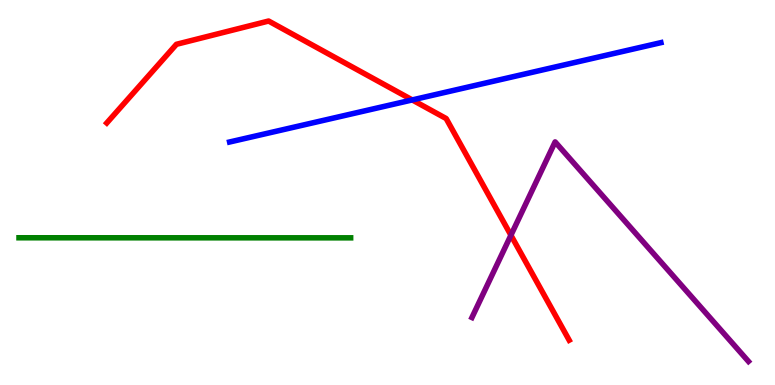[{'lines': ['blue', 'red'], 'intersections': [{'x': 5.32, 'y': 7.4}]}, {'lines': ['green', 'red'], 'intersections': []}, {'lines': ['purple', 'red'], 'intersections': [{'x': 6.59, 'y': 3.89}]}, {'lines': ['blue', 'green'], 'intersections': []}, {'lines': ['blue', 'purple'], 'intersections': []}, {'lines': ['green', 'purple'], 'intersections': []}]